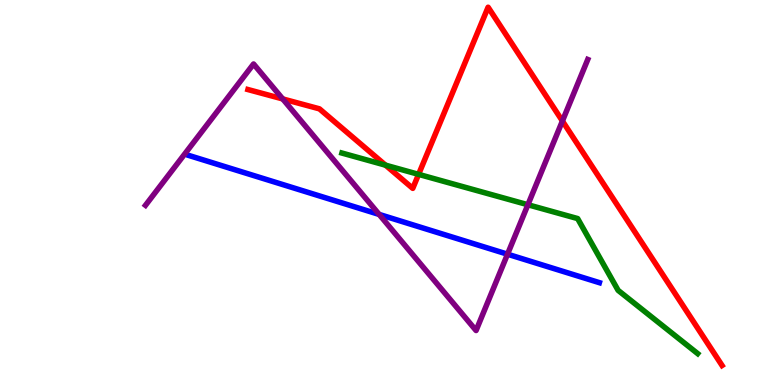[{'lines': ['blue', 'red'], 'intersections': []}, {'lines': ['green', 'red'], 'intersections': [{'x': 4.97, 'y': 5.71}, {'x': 5.4, 'y': 5.47}]}, {'lines': ['purple', 'red'], 'intersections': [{'x': 3.65, 'y': 7.43}, {'x': 7.26, 'y': 6.86}]}, {'lines': ['blue', 'green'], 'intersections': []}, {'lines': ['blue', 'purple'], 'intersections': [{'x': 4.89, 'y': 4.43}, {'x': 6.55, 'y': 3.4}]}, {'lines': ['green', 'purple'], 'intersections': [{'x': 6.81, 'y': 4.68}]}]